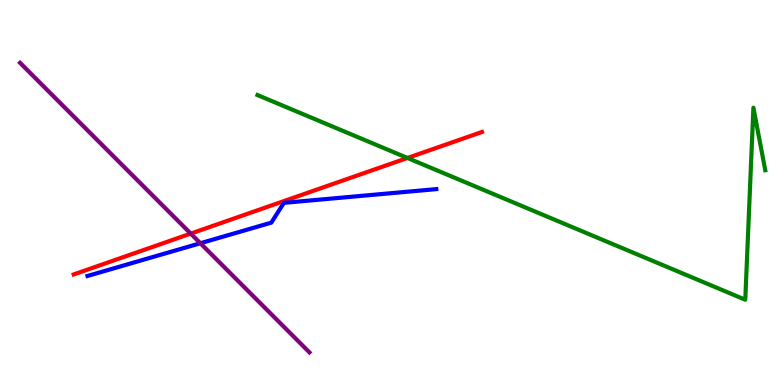[{'lines': ['blue', 'red'], 'intersections': []}, {'lines': ['green', 'red'], 'intersections': [{'x': 5.26, 'y': 5.9}]}, {'lines': ['purple', 'red'], 'intersections': [{'x': 2.46, 'y': 3.93}]}, {'lines': ['blue', 'green'], 'intersections': []}, {'lines': ['blue', 'purple'], 'intersections': [{'x': 2.59, 'y': 3.68}]}, {'lines': ['green', 'purple'], 'intersections': []}]